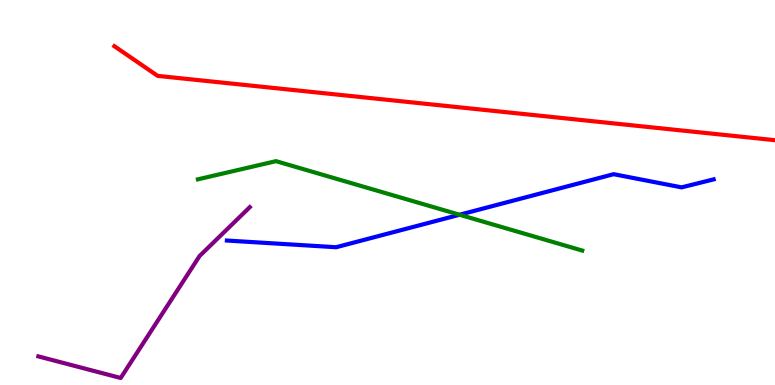[{'lines': ['blue', 'red'], 'intersections': []}, {'lines': ['green', 'red'], 'intersections': []}, {'lines': ['purple', 'red'], 'intersections': []}, {'lines': ['blue', 'green'], 'intersections': [{'x': 5.93, 'y': 4.42}]}, {'lines': ['blue', 'purple'], 'intersections': []}, {'lines': ['green', 'purple'], 'intersections': []}]